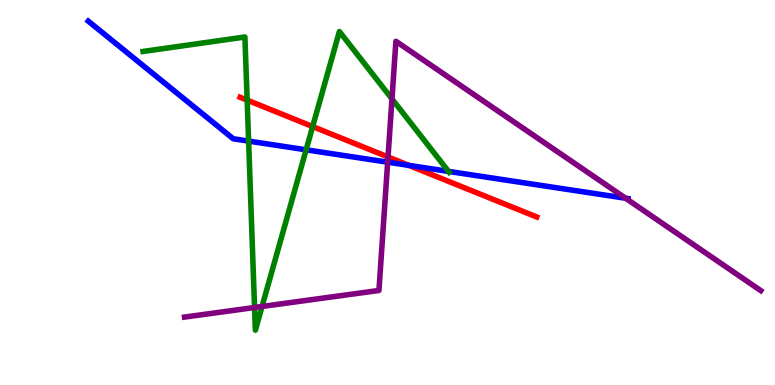[{'lines': ['blue', 'red'], 'intersections': [{'x': 5.28, 'y': 5.7}]}, {'lines': ['green', 'red'], 'intersections': [{'x': 3.19, 'y': 7.4}, {'x': 4.03, 'y': 6.71}]}, {'lines': ['purple', 'red'], 'intersections': [{'x': 5.01, 'y': 5.92}]}, {'lines': ['blue', 'green'], 'intersections': [{'x': 3.21, 'y': 6.34}, {'x': 3.95, 'y': 6.11}, {'x': 5.79, 'y': 5.55}]}, {'lines': ['blue', 'purple'], 'intersections': [{'x': 5.0, 'y': 5.79}, {'x': 8.07, 'y': 4.85}]}, {'lines': ['green', 'purple'], 'intersections': [{'x': 3.28, 'y': 2.01}, {'x': 3.38, 'y': 2.04}, {'x': 5.06, 'y': 7.43}]}]